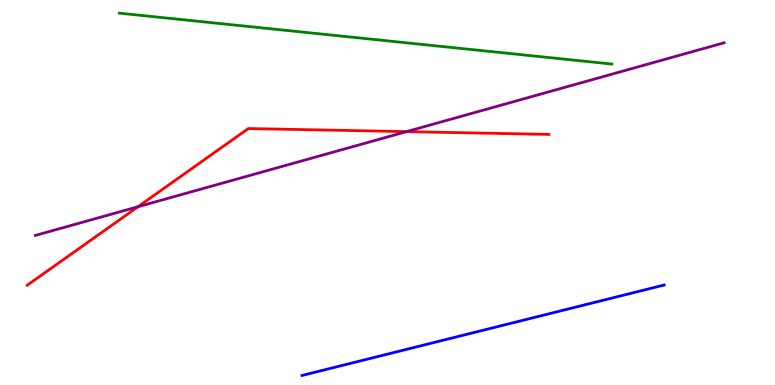[{'lines': ['blue', 'red'], 'intersections': []}, {'lines': ['green', 'red'], 'intersections': []}, {'lines': ['purple', 'red'], 'intersections': [{'x': 1.78, 'y': 4.63}, {'x': 5.25, 'y': 6.58}]}, {'lines': ['blue', 'green'], 'intersections': []}, {'lines': ['blue', 'purple'], 'intersections': []}, {'lines': ['green', 'purple'], 'intersections': []}]